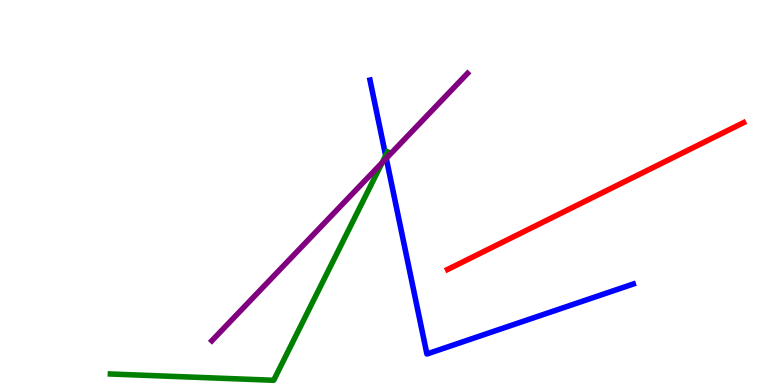[{'lines': ['blue', 'red'], 'intersections': []}, {'lines': ['green', 'red'], 'intersections': []}, {'lines': ['purple', 'red'], 'intersections': []}, {'lines': ['blue', 'green'], 'intersections': [{'x': 4.98, 'y': 5.96}]}, {'lines': ['blue', 'purple'], 'intersections': [{'x': 4.98, 'y': 5.89}]}, {'lines': ['green', 'purple'], 'intersections': [{'x': 4.93, 'y': 5.78}]}]